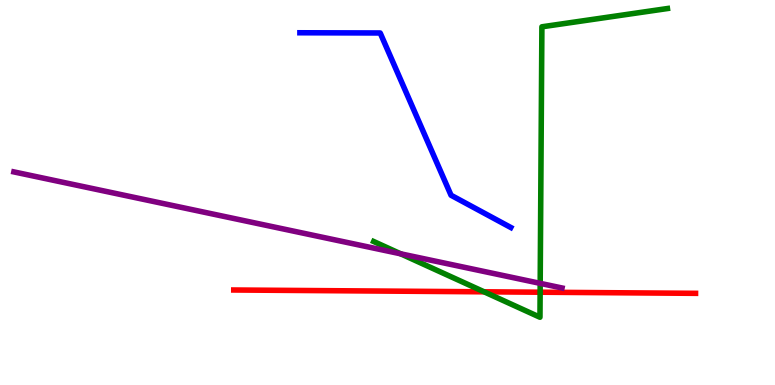[{'lines': ['blue', 'red'], 'intersections': []}, {'lines': ['green', 'red'], 'intersections': [{'x': 6.25, 'y': 2.42}, {'x': 6.97, 'y': 2.41}]}, {'lines': ['purple', 'red'], 'intersections': []}, {'lines': ['blue', 'green'], 'intersections': []}, {'lines': ['blue', 'purple'], 'intersections': []}, {'lines': ['green', 'purple'], 'intersections': [{'x': 5.17, 'y': 3.41}, {'x': 6.97, 'y': 2.64}]}]